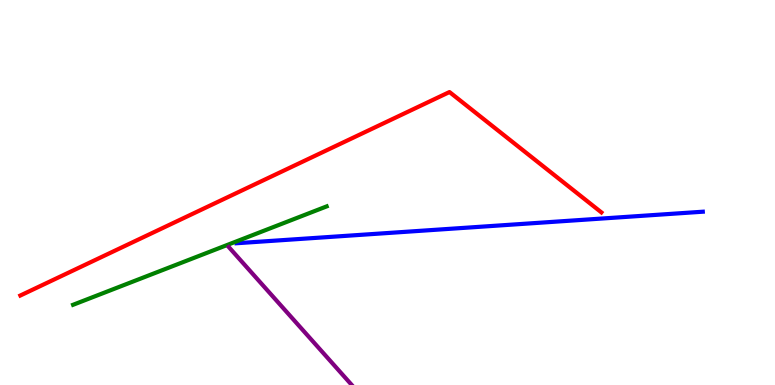[{'lines': ['blue', 'red'], 'intersections': []}, {'lines': ['green', 'red'], 'intersections': []}, {'lines': ['purple', 'red'], 'intersections': []}, {'lines': ['blue', 'green'], 'intersections': []}, {'lines': ['blue', 'purple'], 'intersections': []}, {'lines': ['green', 'purple'], 'intersections': []}]